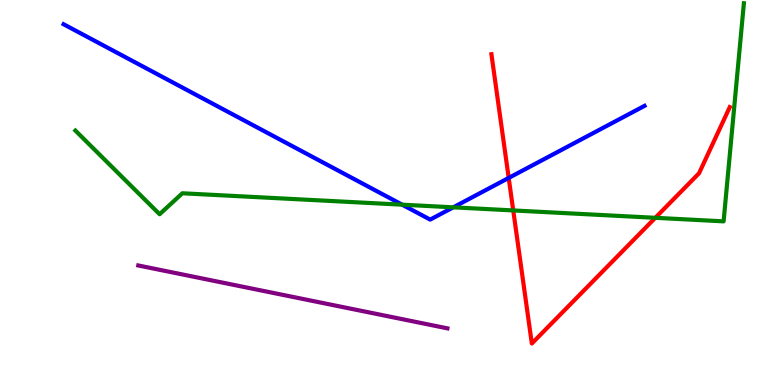[{'lines': ['blue', 'red'], 'intersections': [{'x': 6.56, 'y': 5.38}]}, {'lines': ['green', 'red'], 'intersections': [{'x': 6.62, 'y': 4.53}, {'x': 8.46, 'y': 4.34}]}, {'lines': ['purple', 'red'], 'intersections': []}, {'lines': ['blue', 'green'], 'intersections': [{'x': 5.19, 'y': 4.68}, {'x': 5.85, 'y': 4.61}]}, {'lines': ['blue', 'purple'], 'intersections': []}, {'lines': ['green', 'purple'], 'intersections': []}]